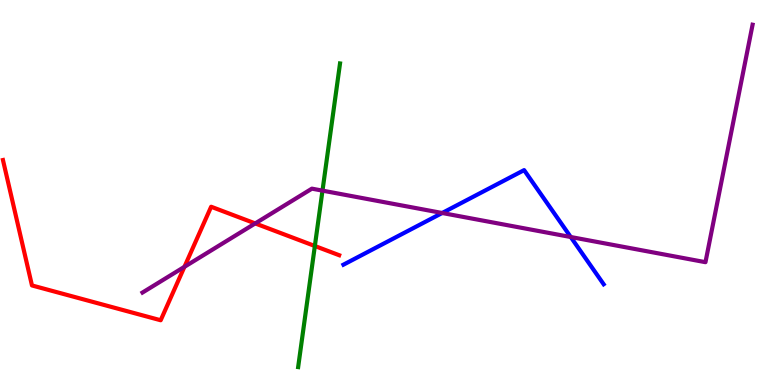[{'lines': ['blue', 'red'], 'intersections': []}, {'lines': ['green', 'red'], 'intersections': [{'x': 4.06, 'y': 3.61}]}, {'lines': ['purple', 'red'], 'intersections': [{'x': 2.38, 'y': 3.07}, {'x': 3.29, 'y': 4.2}]}, {'lines': ['blue', 'green'], 'intersections': []}, {'lines': ['blue', 'purple'], 'intersections': [{'x': 5.71, 'y': 4.47}, {'x': 7.36, 'y': 3.84}]}, {'lines': ['green', 'purple'], 'intersections': [{'x': 4.16, 'y': 5.05}]}]